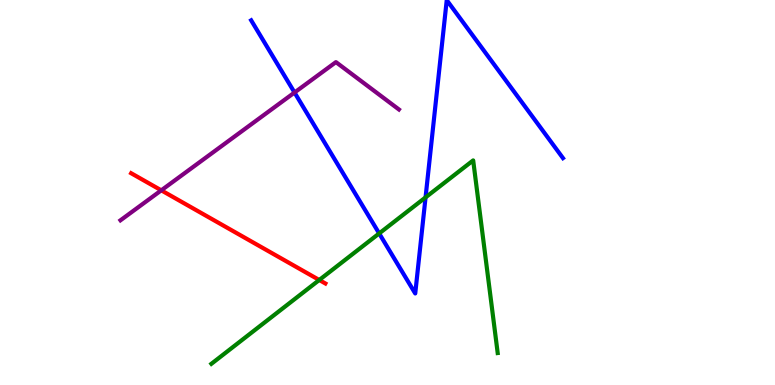[{'lines': ['blue', 'red'], 'intersections': []}, {'lines': ['green', 'red'], 'intersections': [{'x': 4.12, 'y': 2.73}]}, {'lines': ['purple', 'red'], 'intersections': [{'x': 2.08, 'y': 5.06}]}, {'lines': ['blue', 'green'], 'intersections': [{'x': 4.89, 'y': 3.94}, {'x': 5.49, 'y': 4.87}]}, {'lines': ['blue', 'purple'], 'intersections': [{'x': 3.8, 'y': 7.6}]}, {'lines': ['green', 'purple'], 'intersections': []}]